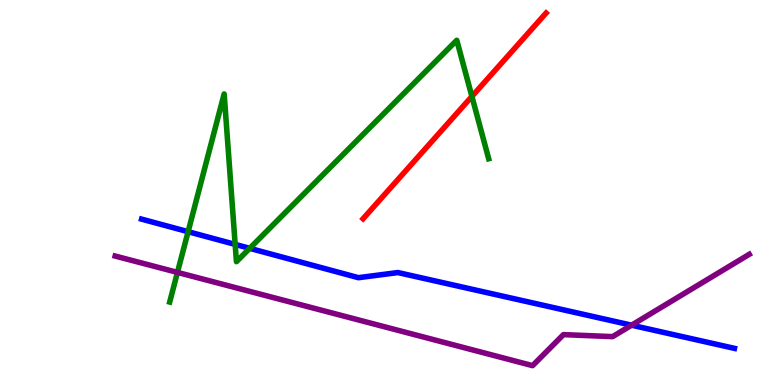[{'lines': ['blue', 'red'], 'intersections': []}, {'lines': ['green', 'red'], 'intersections': [{'x': 6.09, 'y': 7.5}]}, {'lines': ['purple', 'red'], 'intersections': []}, {'lines': ['blue', 'green'], 'intersections': [{'x': 2.43, 'y': 3.98}, {'x': 3.03, 'y': 3.65}, {'x': 3.22, 'y': 3.55}]}, {'lines': ['blue', 'purple'], 'intersections': [{'x': 8.15, 'y': 1.55}]}, {'lines': ['green', 'purple'], 'intersections': [{'x': 2.29, 'y': 2.92}]}]